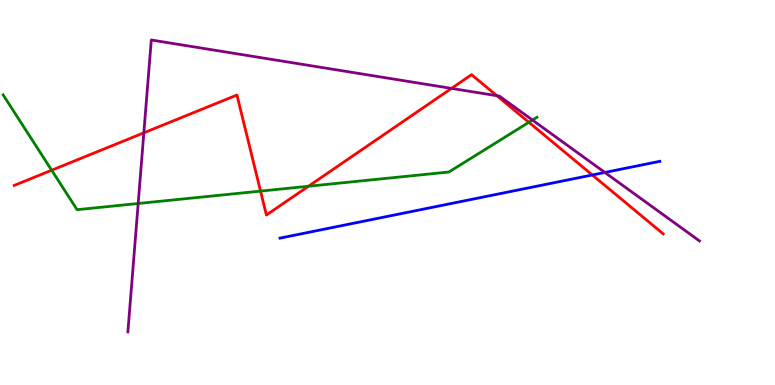[{'lines': ['blue', 'red'], 'intersections': [{'x': 7.64, 'y': 5.46}]}, {'lines': ['green', 'red'], 'intersections': [{'x': 0.667, 'y': 5.58}, {'x': 3.36, 'y': 5.04}, {'x': 3.98, 'y': 5.16}, {'x': 6.82, 'y': 6.82}]}, {'lines': ['purple', 'red'], 'intersections': [{'x': 1.86, 'y': 6.55}, {'x': 5.83, 'y': 7.7}, {'x': 6.41, 'y': 7.51}]}, {'lines': ['blue', 'green'], 'intersections': []}, {'lines': ['blue', 'purple'], 'intersections': [{'x': 7.8, 'y': 5.52}]}, {'lines': ['green', 'purple'], 'intersections': [{'x': 1.78, 'y': 4.71}, {'x': 6.87, 'y': 6.88}]}]